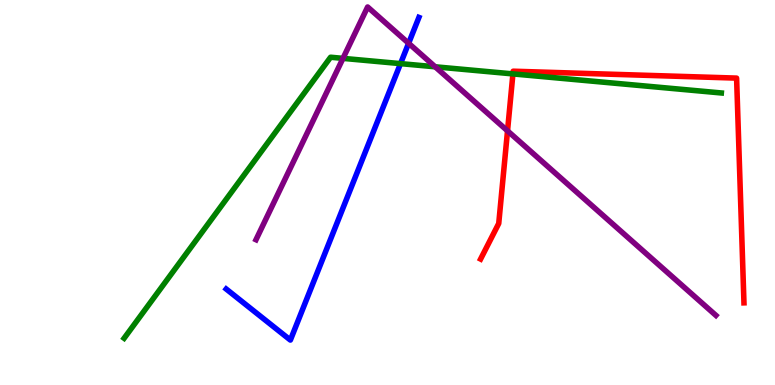[{'lines': ['blue', 'red'], 'intersections': []}, {'lines': ['green', 'red'], 'intersections': [{'x': 6.62, 'y': 8.08}]}, {'lines': ['purple', 'red'], 'intersections': [{'x': 6.55, 'y': 6.6}]}, {'lines': ['blue', 'green'], 'intersections': [{'x': 5.17, 'y': 8.35}]}, {'lines': ['blue', 'purple'], 'intersections': [{'x': 5.27, 'y': 8.88}]}, {'lines': ['green', 'purple'], 'intersections': [{'x': 4.43, 'y': 8.48}, {'x': 5.62, 'y': 8.27}]}]